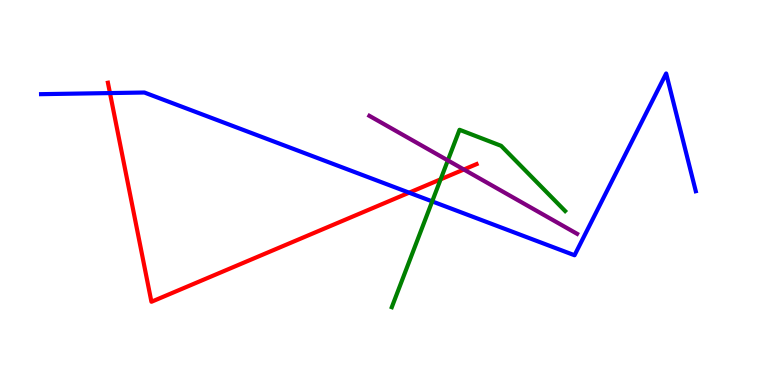[{'lines': ['blue', 'red'], 'intersections': [{'x': 1.42, 'y': 7.58}, {'x': 5.28, 'y': 5.0}]}, {'lines': ['green', 'red'], 'intersections': [{'x': 5.69, 'y': 5.34}]}, {'lines': ['purple', 'red'], 'intersections': [{'x': 5.99, 'y': 5.6}]}, {'lines': ['blue', 'green'], 'intersections': [{'x': 5.58, 'y': 4.77}]}, {'lines': ['blue', 'purple'], 'intersections': []}, {'lines': ['green', 'purple'], 'intersections': [{'x': 5.78, 'y': 5.83}]}]